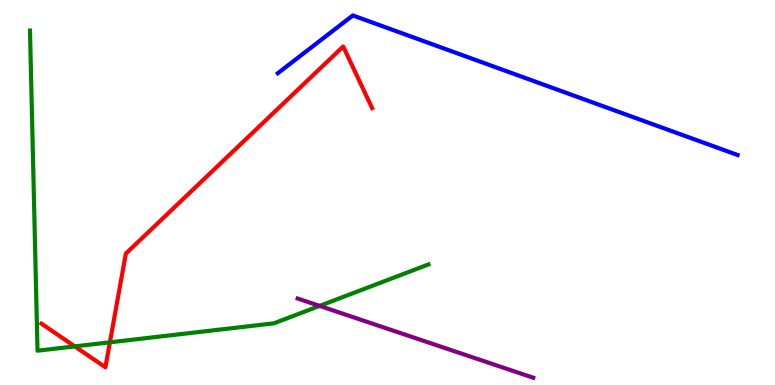[{'lines': ['blue', 'red'], 'intersections': []}, {'lines': ['green', 'red'], 'intersections': [{'x': 0.965, 'y': 1.0}, {'x': 1.42, 'y': 1.11}]}, {'lines': ['purple', 'red'], 'intersections': []}, {'lines': ['blue', 'green'], 'intersections': []}, {'lines': ['blue', 'purple'], 'intersections': []}, {'lines': ['green', 'purple'], 'intersections': [{'x': 4.12, 'y': 2.05}]}]